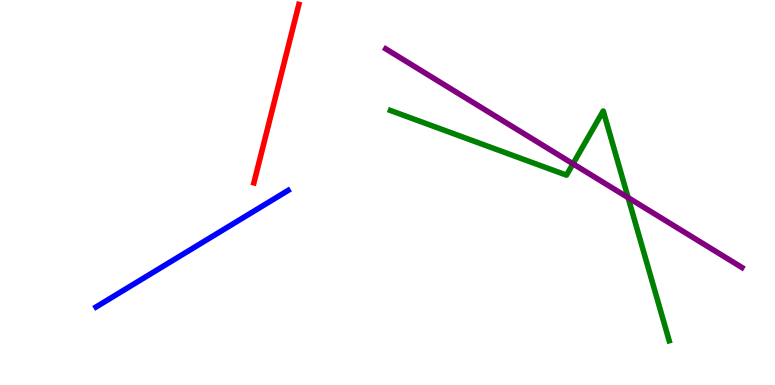[{'lines': ['blue', 'red'], 'intersections': []}, {'lines': ['green', 'red'], 'intersections': []}, {'lines': ['purple', 'red'], 'intersections': []}, {'lines': ['blue', 'green'], 'intersections': []}, {'lines': ['blue', 'purple'], 'intersections': []}, {'lines': ['green', 'purple'], 'intersections': [{'x': 7.39, 'y': 5.75}, {'x': 8.1, 'y': 4.87}]}]